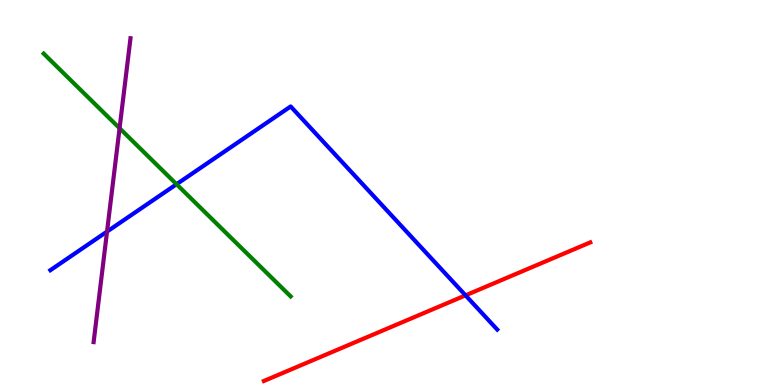[{'lines': ['blue', 'red'], 'intersections': [{'x': 6.01, 'y': 2.33}]}, {'lines': ['green', 'red'], 'intersections': []}, {'lines': ['purple', 'red'], 'intersections': []}, {'lines': ['blue', 'green'], 'intersections': [{'x': 2.28, 'y': 5.21}]}, {'lines': ['blue', 'purple'], 'intersections': [{'x': 1.38, 'y': 3.98}]}, {'lines': ['green', 'purple'], 'intersections': [{'x': 1.54, 'y': 6.67}]}]